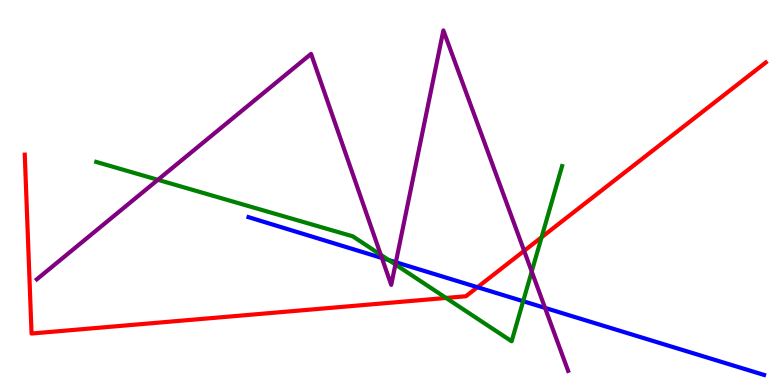[{'lines': ['blue', 'red'], 'intersections': [{'x': 6.16, 'y': 2.54}]}, {'lines': ['green', 'red'], 'intersections': [{'x': 5.76, 'y': 2.26}, {'x': 6.99, 'y': 3.84}]}, {'lines': ['purple', 'red'], 'intersections': [{'x': 6.76, 'y': 3.48}]}, {'lines': ['blue', 'green'], 'intersections': [{'x': 5.02, 'y': 3.25}, {'x': 6.75, 'y': 2.18}]}, {'lines': ['blue', 'purple'], 'intersections': [{'x': 4.93, 'y': 3.3}, {'x': 5.11, 'y': 3.19}, {'x': 7.03, 'y': 2.0}]}, {'lines': ['green', 'purple'], 'intersections': [{'x': 2.04, 'y': 5.33}, {'x': 4.91, 'y': 3.38}, {'x': 5.1, 'y': 3.13}, {'x': 6.86, 'y': 2.95}]}]